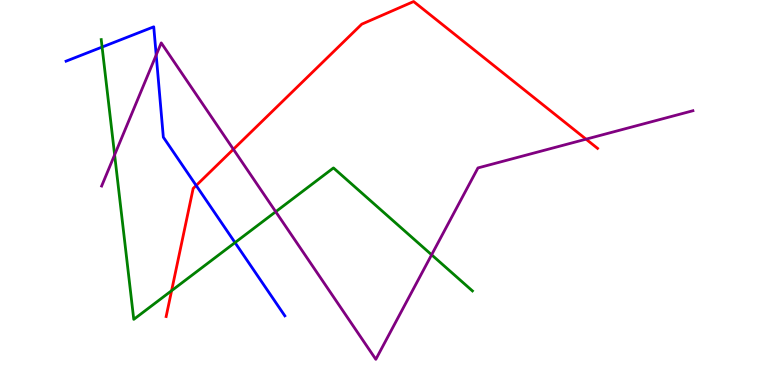[{'lines': ['blue', 'red'], 'intersections': [{'x': 2.53, 'y': 5.18}]}, {'lines': ['green', 'red'], 'intersections': [{'x': 2.21, 'y': 2.45}]}, {'lines': ['purple', 'red'], 'intersections': [{'x': 3.01, 'y': 6.12}, {'x': 7.56, 'y': 6.39}]}, {'lines': ['blue', 'green'], 'intersections': [{'x': 1.32, 'y': 8.78}, {'x': 3.03, 'y': 3.7}]}, {'lines': ['blue', 'purple'], 'intersections': [{'x': 2.02, 'y': 8.57}]}, {'lines': ['green', 'purple'], 'intersections': [{'x': 1.48, 'y': 5.98}, {'x': 3.56, 'y': 4.5}, {'x': 5.57, 'y': 3.38}]}]